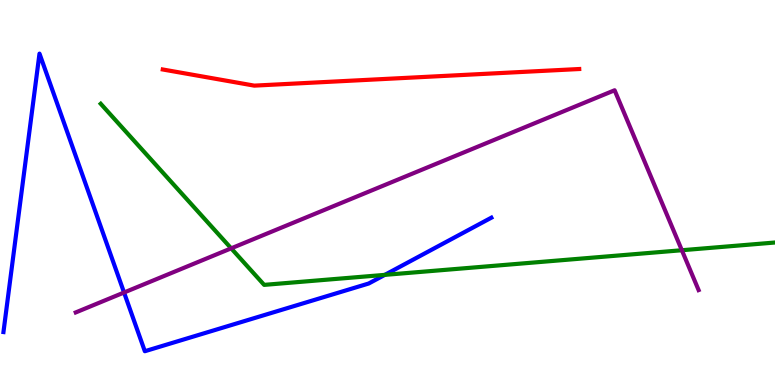[{'lines': ['blue', 'red'], 'intersections': []}, {'lines': ['green', 'red'], 'intersections': []}, {'lines': ['purple', 'red'], 'intersections': []}, {'lines': ['blue', 'green'], 'intersections': [{'x': 4.97, 'y': 2.86}]}, {'lines': ['blue', 'purple'], 'intersections': [{'x': 1.6, 'y': 2.4}]}, {'lines': ['green', 'purple'], 'intersections': [{'x': 2.98, 'y': 3.55}, {'x': 8.8, 'y': 3.5}]}]